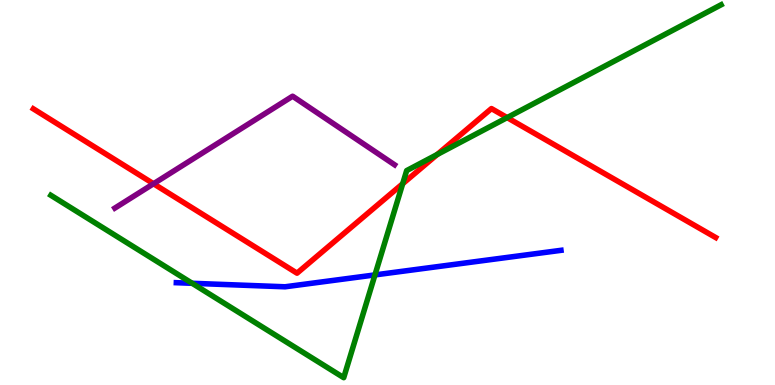[{'lines': ['blue', 'red'], 'intersections': []}, {'lines': ['green', 'red'], 'intersections': [{'x': 5.2, 'y': 5.23}, {'x': 5.64, 'y': 5.99}, {'x': 6.54, 'y': 6.95}]}, {'lines': ['purple', 'red'], 'intersections': [{'x': 1.98, 'y': 5.23}]}, {'lines': ['blue', 'green'], 'intersections': [{'x': 2.48, 'y': 2.64}, {'x': 4.84, 'y': 2.86}]}, {'lines': ['blue', 'purple'], 'intersections': []}, {'lines': ['green', 'purple'], 'intersections': []}]